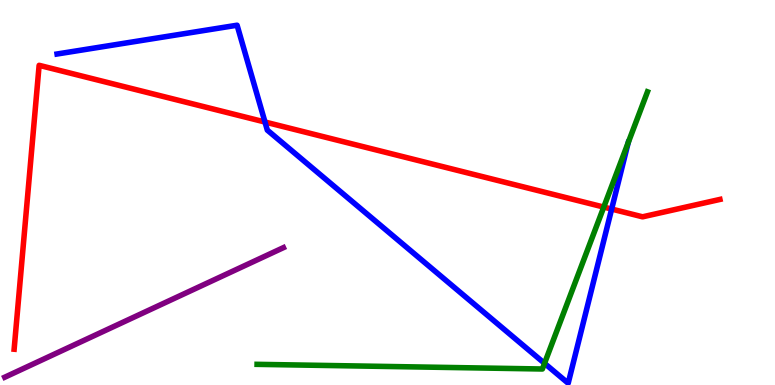[{'lines': ['blue', 'red'], 'intersections': [{'x': 3.42, 'y': 6.83}, {'x': 7.89, 'y': 4.57}]}, {'lines': ['green', 'red'], 'intersections': [{'x': 7.79, 'y': 4.62}]}, {'lines': ['purple', 'red'], 'intersections': []}, {'lines': ['blue', 'green'], 'intersections': [{'x': 7.03, 'y': 0.563}]}, {'lines': ['blue', 'purple'], 'intersections': []}, {'lines': ['green', 'purple'], 'intersections': []}]